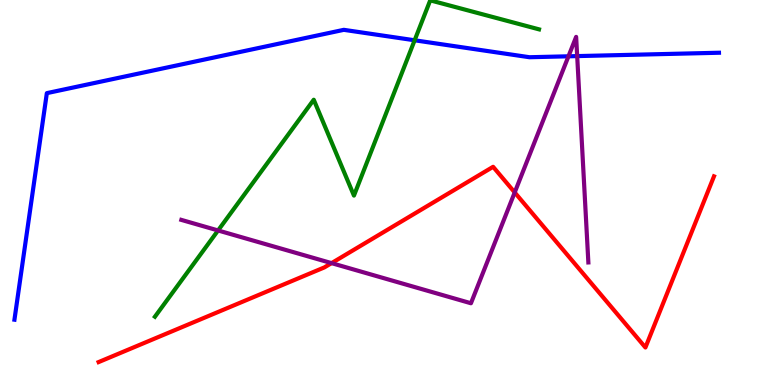[{'lines': ['blue', 'red'], 'intersections': []}, {'lines': ['green', 'red'], 'intersections': []}, {'lines': ['purple', 'red'], 'intersections': [{'x': 4.28, 'y': 3.17}, {'x': 6.64, 'y': 5.0}]}, {'lines': ['blue', 'green'], 'intersections': [{'x': 5.35, 'y': 8.95}]}, {'lines': ['blue', 'purple'], 'intersections': [{'x': 7.34, 'y': 8.54}, {'x': 7.45, 'y': 8.54}]}, {'lines': ['green', 'purple'], 'intersections': [{'x': 2.81, 'y': 4.01}]}]